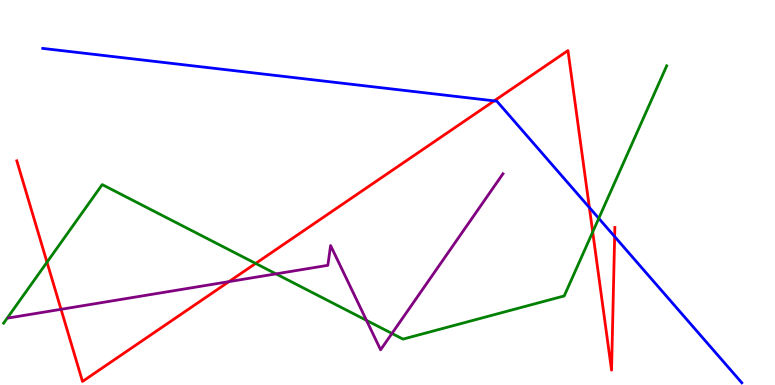[{'lines': ['blue', 'red'], 'intersections': [{'x': 6.38, 'y': 7.38}, {'x': 7.6, 'y': 4.61}, {'x': 7.93, 'y': 3.85}]}, {'lines': ['green', 'red'], 'intersections': [{'x': 0.606, 'y': 3.19}, {'x': 3.3, 'y': 3.16}, {'x': 7.65, 'y': 3.98}]}, {'lines': ['purple', 'red'], 'intersections': [{'x': 0.787, 'y': 1.97}, {'x': 2.95, 'y': 2.69}]}, {'lines': ['blue', 'green'], 'intersections': [{'x': 7.73, 'y': 4.33}]}, {'lines': ['blue', 'purple'], 'intersections': []}, {'lines': ['green', 'purple'], 'intersections': [{'x': 3.56, 'y': 2.89}, {'x': 4.73, 'y': 1.68}, {'x': 5.06, 'y': 1.34}]}]